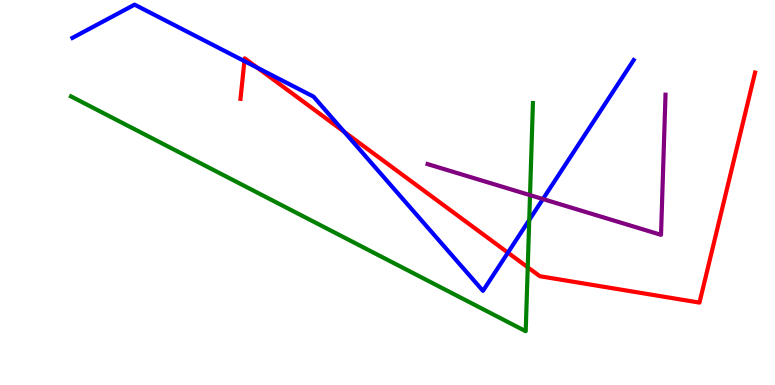[{'lines': ['blue', 'red'], 'intersections': [{'x': 3.15, 'y': 8.41}, {'x': 3.32, 'y': 8.24}, {'x': 4.44, 'y': 6.58}, {'x': 6.55, 'y': 3.44}]}, {'lines': ['green', 'red'], 'intersections': [{'x': 6.81, 'y': 3.06}]}, {'lines': ['purple', 'red'], 'intersections': []}, {'lines': ['blue', 'green'], 'intersections': [{'x': 6.83, 'y': 4.29}]}, {'lines': ['blue', 'purple'], 'intersections': [{'x': 7.01, 'y': 4.83}]}, {'lines': ['green', 'purple'], 'intersections': [{'x': 6.84, 'y': 4.93}]}]